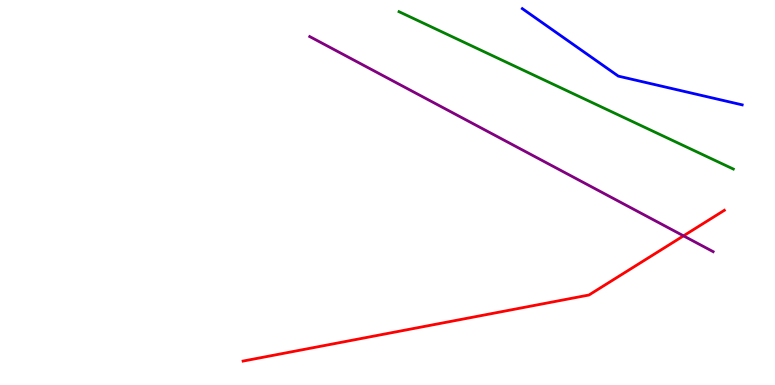[{'lines': ['blue', 'red'], 'intersections': []}, {'lines': ['green', 'red'], 'intersections': []}, {'lines': ['purple', 'red'], 'intersections': [{'x': 8.82, 'y': 3.87}]}, {'lines': ['blue', 'green'], 'intersections': []}, {'lines': ['blue', 'purple'], 'intersections': []}, {'lines': ['green', 'purple'], 'intersections': []}]